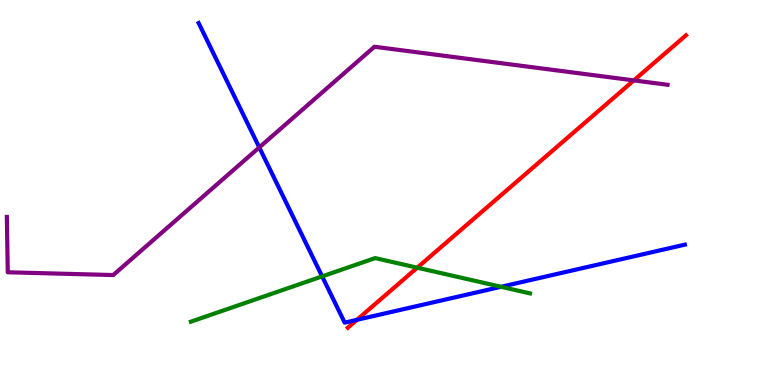[{'lines': ['blue', 'red'], 'intersections': [{'x': 4.61, 'y': 1.69}]}, {'lines': ['green', 'red'], 'intersections': [{'x': 5.38, 'y': 3.05}]}, {'lines': ['purple', 'red'], 'intersections': [{'x': 8.18, 'y': 7.91}]}, {'lines': ['blue', 'green'], 'intersections': [{'x': 4.16, 'y': 2.82}, {'x': 6.46, 'y': 2.55}]}, {'lines': ['blue', 'purple'], 'intersections': [{'x': 3.35, 'y': 6.17}]}, {'lines': ['green', 'purple'], 'intersections': []}]